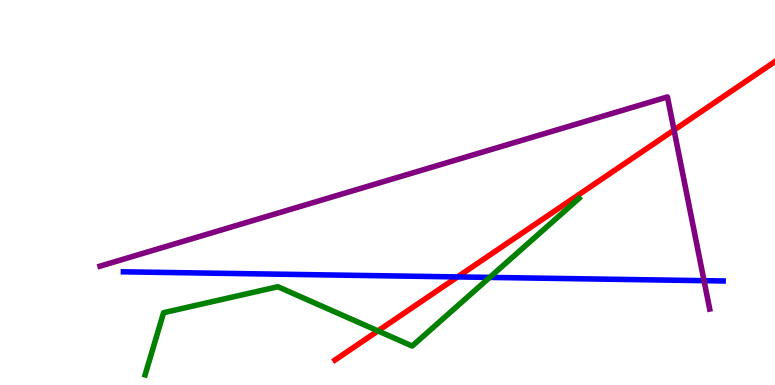[{'lines': ['blue', 'red'], 'intersections': [{'x': 5.9, 'y': 2.81}]}, {'lines': ['green', 'red'], 'intersections': [{'x': 4.88, 'y': 1.41}]}, {'lines': ['purple', 'red'], 'intersections': [{'x': 8.7, 'y': 6.62}]}, {'lines': ['blue', 'green'], 'intersections': [{'x': 6.32, 'y': 2.79}]}, {'lines': ['blue', 'purple'], 'intersections': [{'x': 9.08, 'y': 2.71}]}, {'lines': ['green', 'purple'], 'intersections': []}]